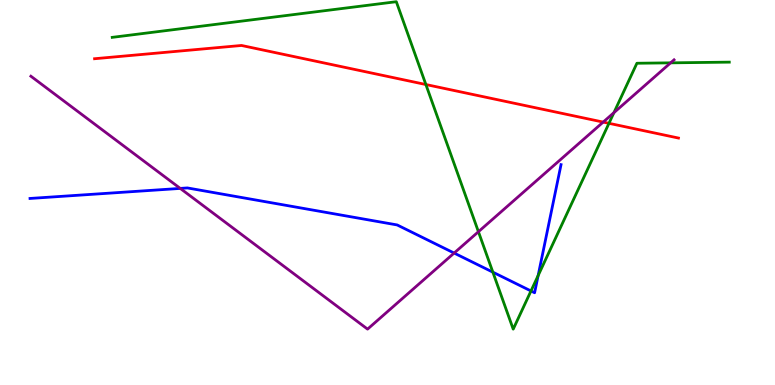[{'lines': ['blue', 'red'], 'intersections': []}, {'lines': ['green', 'red'], 'intersections': [{'x': 5.5, 'y': 7.8}, {'x': 7.86, 'y': 6.8}]}, {'lines': ['purple', 'red'], 'intersections': [{'x': 7.78, 'y': 6.83}]}, {'lines': ['blue', 'green'], 'intersections': [{'x': 6.36, 'y': 2.93}, {'x': 6.85, 'y': 2.44}, {'x': 6.94, 'y': 2.84}]}, {'lines': ['blue', 'purple'], 'intersections': [{'x': 2.33, 'y': 5.11}, {'x': 5.86, 'y': 3.43}]}, {'lines': ['green', 'purple'], 'intersections': [{'x': 6.17, 'y': 3.98}, {'x': 7.92, 'y': 7.07}, {'x': 8.65, 'y': 8.37}]}]